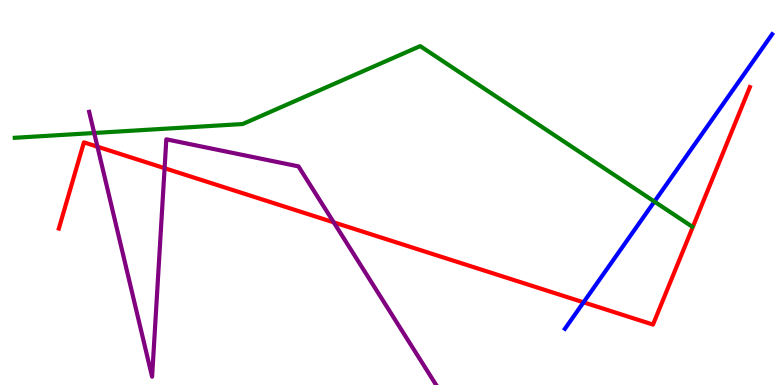[{'lines': ['blue', 'red'], 'intersections': [{'x': 7.53, 'y': 2.15}]}, {'lines': ['green', 'red'], 'intersections': []}, {'lines': ['purple', 'red'], 'intersections': [{'x': 1.26, 'y': 6.19}, {'x': 2.12, 'y': 5.63}, {'x': 4.31, 'y': 4.23}]}, {'lines': ['blue', 'green'], 'intersections': [{'x': 8.44, 'y': 4.76}]}, {'lines': ['blue', 'purple'], 'intersections': []}, {'lines': ['green', 'purple'], 'intersections': [{'x': 1.22, 'y': 6.55}]}]